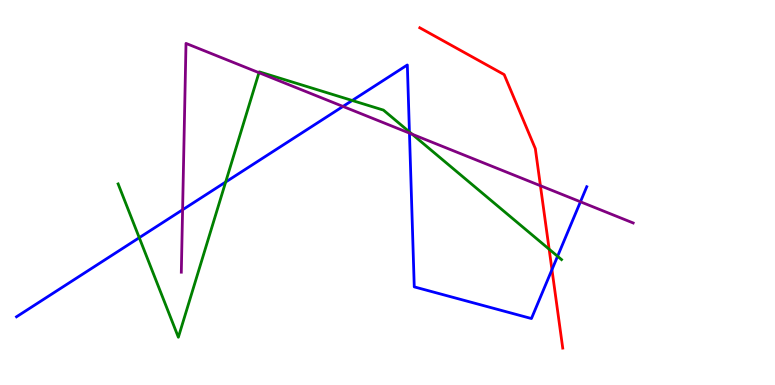[{'lines': ['blue', 'red'], 'intersections': [{'x': 7.12, 'y': 3.0}]}, {'lines': ['green', 'red'], 'intersections': [{'x': 7.09, 'y': 3.53}]}, {'lines': ['purple', 'red'], 'intersections': [{'x': 6.97, 'y': 5.18}]}, {'lines': ['blue', 'green'], 'intersections': [{'x': 1.8, 'y': 3.83}, {'x': 2.91, 'y': 5.27}, {'x': 4.54, 'y': 7.39}, {'x': 5.28, 'y': 6.57}, {'x': 7.19, 'y': 3.34}]}, {'lines': ['blue', 'purple'], 'intersections': [{'x': 2.36, 'y': 4.55}, {'x': 4.43, 'y': 7.24}, {'x': 5.28, 'y': 6.54}, {'x': 7.49, 'y': 4.76}]}, {'lines': ['green', 'purple'], 'intersections': [{'x': 3.34, 'y': 8.11}, {'x': 5.32, 'y': 6.51}]}]